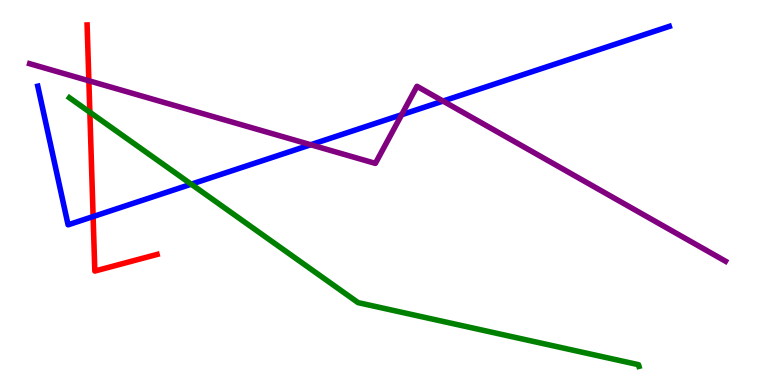[{'lines': ['blue', 'red'], 'intersections': [{'x': 1.2, 'y': 4.37}]}, {'lines': ['green', 'red'], 'intersections': [{'x': 1.16, 'y': 7.09}]}, {'lines': ['purple', 'red'], 'intersections': [{'x': 1.15, 'y': 7.9}]}, {'lines': ['blue', 'green'], 'intersections': [{'x': 2.47, 'y': 5.22}]}, {'lines': ['blue', 'purple'], 'intersections': [{'x': 4.01, 'y': 6.24}, {'x': 5.18, 'y': 7.02}, {'x': 5.72, 'y': 7.37}]}, {'lines': ['green', 'purple'], 'intersections': []}]